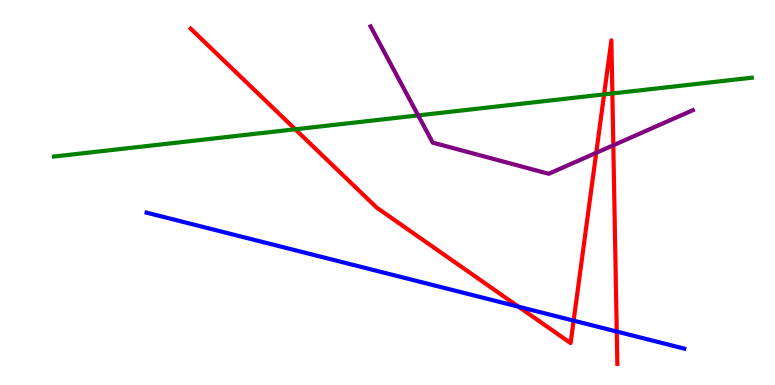[{'lines': ['blue', 'red'], 'intersections': [{'x': 6.69, 'y': 2.03}, {'x': 7.4, 'y': 1.67}, {'x': 7.96, 'y': 1.39}]}, {'lines': ['green', 'red'], 'intersections': [{'x': 3.81, 'y': 6.64}, {'x': 7.79, 'y': 7.55}, {'x': 7.9, 'y': 7.57}]}, {'lines': ['purple', 'red'], 'intersections': [{'x': 7.69, 'y': 6.03}, {'x': 7.91, 'y': 6.23}]}, {'lines': ['blue', 'green'], 'intersections': []}, {'lines': ['blue', 'purple'], 'intersections': []}, {'lines': ['green', 'purple'], 'intersections': [{'x': 5.4, 'y': 7.0}]}]